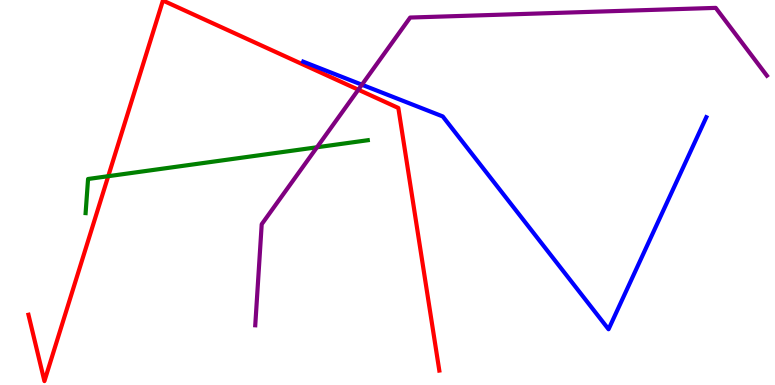[{'lines': ['blue', 'red'], 'intersections': []}, {'lines': ['green', 'red'], 'intersections': [{'x': 1.4, 'y': 5.42}]}, {'lines': ['purple', 'red'], 'intersections': [{'x': 4.62, 'y': 7.67}]}, {'lines': ['blue', 'green'], 'intersections': []}, {'lines': ['blue', 'purple'], 'intersections': [{'x': 4.67, 'y': 7.8}]}, {'lines': ['green', 'purple'], 'intersections': [{'x': 4.09, 'y': 6.17}]}]